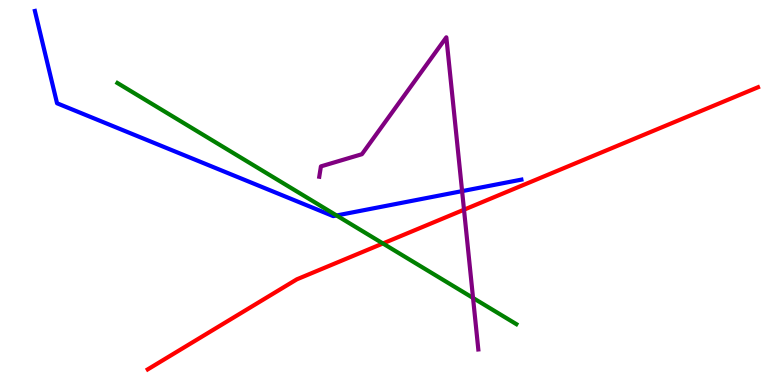[{'lines': ['blue', 'red'], 'intersections': []}, {'lines': ['green', 'red'], 'intersections': [{'x': 4.94, 'y': 3.68}]}, {'lines': ['purple', 'red'], 'intersections': [{'x': 5.99, 'y': 4.55}]}, {'lines': ['blue', 'green'], 'intersections': [{'x': 4.34, 'y': 4.4}]}, {'lines': ['blue', 'purple'], 'intersections': [{'x': 5.96, 'y': 5.04}]}, {'lines': ['green', 'purple'], 'intersections': [{'x': 6.1, 'y': 2.26}]}]